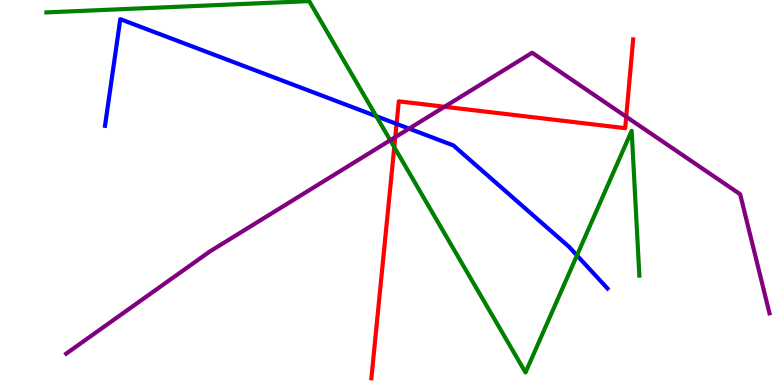[{'lines': ['blue', 'red'], 'intersections': [{'x': 5.12, 'y': 6.78}]}, {'lines': ['green', 'red'], 'intersections': [{'x': 5.09, 'y': 6.18}]}, {'lines': ['purple', 'red'], 'intersections': [{'x': 5.1, 'y': 6.44}, {'x': 5.74, 'y': 7.23}, {'x': 8.08, 'y': 6.97}]}, {'lines': ['blue', 'green'], 'intersections': [{'x': 4.85, 'y': 6.98}, {'x': 7.44, 'y': 3.37}]}, {'lines': ['blue', 'purple'], 'intersections': [{'x': 5.28, 'y': 6.66}]}, {'lines': ['green', 'purple'], 'intersections': [{'x': 5.04, 'y': 6.36}]}]